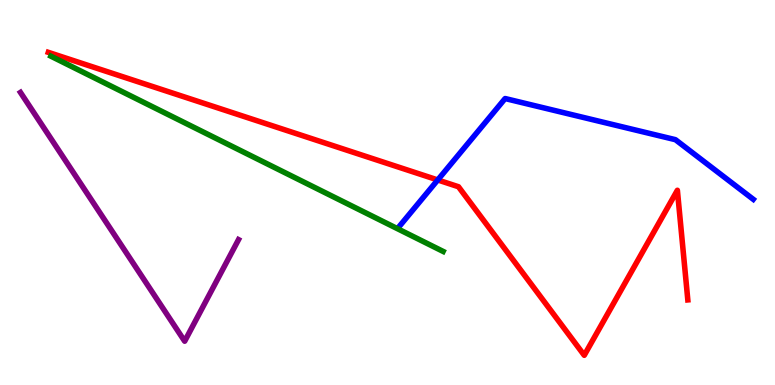[{'lines': ['blue', 'red'], 'intersections': [{'x': 5.65, 'y': 5.33}]}, {'lines': ['green', 'red'], 'intersections': []}, {'lines': ['purple', 'red'], 'intersections': []}, {'lines': ['blue', 'green'], 'intersections': []}, {'lines': ['blue', 'purple'], 'intersections': []}, {'lines': ['green', 'purple'], 'intersections': []}]